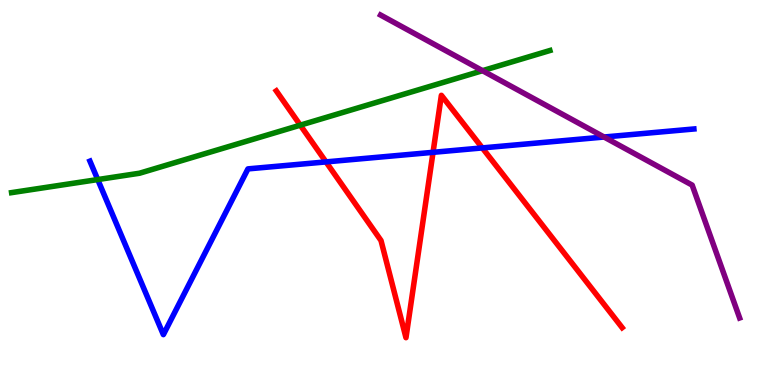[{'lines': ['blue', 'red'], 'intersections': [{'x': 4.21, 'y': 5.79}, {'x': 5.59, 'y': 6.04}, {'x': 6.22, 'y': 6.16}]}, {'lines': ['green', 'red'], 'intersections': [{'x': 3.87, 'y': 6.75}]}, {'lines': ['purple', 'red'], 'intersections': []}, {'lines': ['blue', 'green'], 'intersections': [{'x': 1.26, 'y': 5.34}]}, {'lines': ['blue', 'purple'], 'intersections': [{'x': 7.79, 'y': 6.44}]}, {'lines': ['green', 'purple'], 'intersections': [{'x': 6.23, 'y': 8.16}]}]